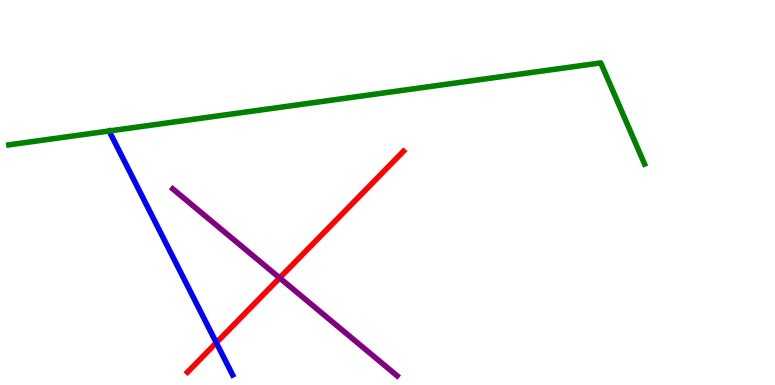[{'lines': ['blue', 'red'], 'intersections': [{'x': 2.79, 'y': 1.1}]}, {'lines': ['green', 'red'], 'intersections': []}, {'lines': ['purple', 'red'], 'intersections': [{'x': 3.61, 'y': 2.78}]}, {'lines': ['blue', 'green'], 'intersections': []}, {'lines': ['blue', 'purple'], 'intersections': []}, {'lines': ['green', 'purple'], 'intersections': []}]